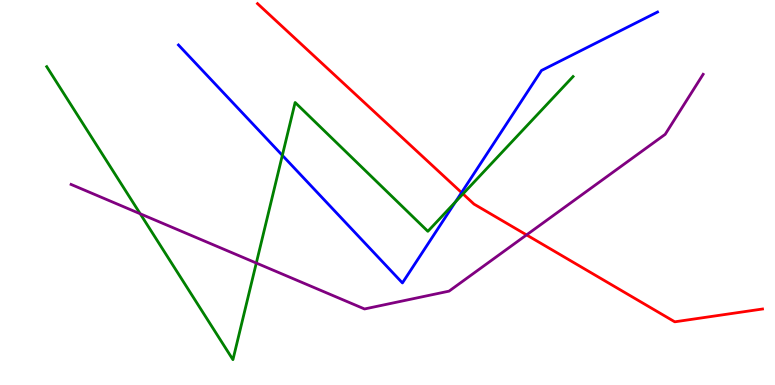[{'lines': ['blue', 'red'], 'intersections': [{'x': 5.96, 'y': 5.0}]}, {'lines': ['green', 'red'], 'intersections': [{'x': 5.97, 'y': 4.96}]}, {'lines': ['purple', 'red'], 'intersections': [{'x': 6.79, 'y': 3.9}]}, {'lines': ['blue', 'green'], 'intersections': [{'x': 3.64, 'y': 5.96}, {'x': 5.88, 'y': 4.75}]}, {'lines': ['blue', 'purple'], 'intersections': []}, {'lines': ['green', 'purple'], 'intersections': [{'x': 1.81, 'y': 4.45}, {'x': 3.31, 'y': 3.17}]}]